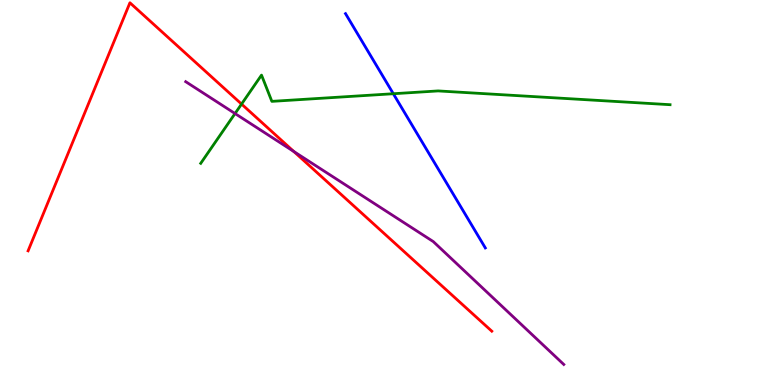[{'lines': ['blue', 'red'], 'intersections': []}, {'lines': ['green', 'red'], 'intersections': [{'x': 3.12, 'y': 7.3}]}, {'lines': ['purple', 'red'], 'intersections': [{'x': 3.79, 'y': 6.06}]}, {'lines': ['blue', 'green'], 'intersections': [{'x': 5.08, 'y': 7.57}]}, {'lines': ['blue', 'purple'], 'intersections': []}, {'lines': ['green', 'purple'], 'intersections': [{'x': 3.03, 'y': 7.05}]}]